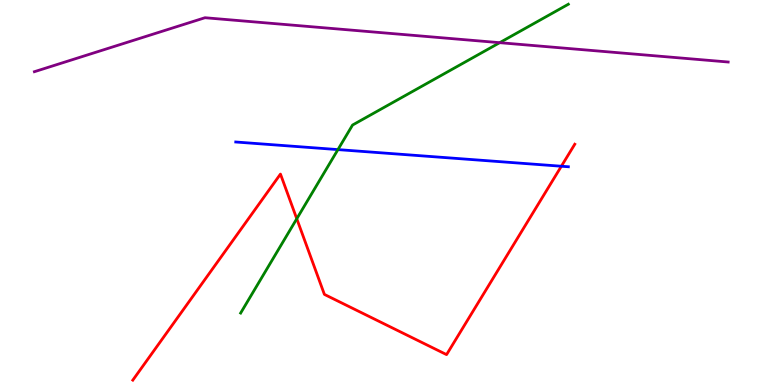[{'lines': ['blue', 'red'], 'intersections': [{'x': 7.24, 'y': 5.68}]}, {'lines': ['green', 'red'], 'intersections': [{'x': 3.83, 'y': 4.32}]}, {'lines': ['purple', 'red'], 'intersections': []}, {'lines': ['blue', 'green'], 'intersections': [{'x': 4.36, 'y': 6.11}]}, {'lines': ['blue', 'purple'], 'intersections': []}, {'lines': ['green', 'purple'], 'intersections': [{'x': 6.45, 'y': 8.89}]}]